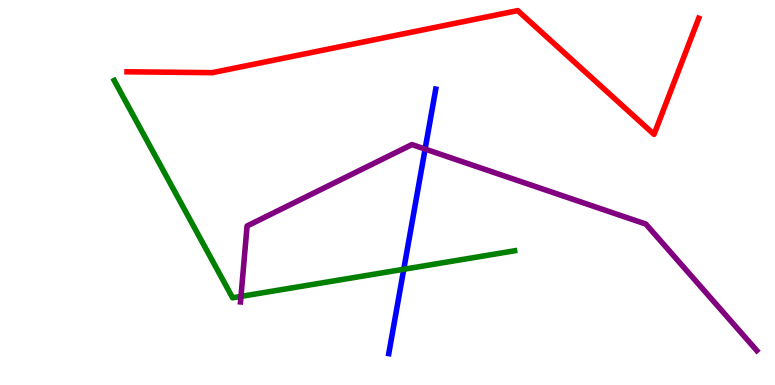[{'lines': ['blue', 'red'], 'intersections': []}, {'lines': ['green', 'red'], 'intersections': []}, {'lines': ['purple', 'red'], 'intersections': []}, {'lines': ['blue', 'green'], 'intersections': [{'x': 5.21, 'y': 3.01}]}, {'lines': ['blue', 'purple'], 'intersections': [{'x': 5.49, 'y': 6.13}]}, {'lines': ['green', 'purple'], 'intersections': [{'x': 3.11, 'y': 2.3}]}]